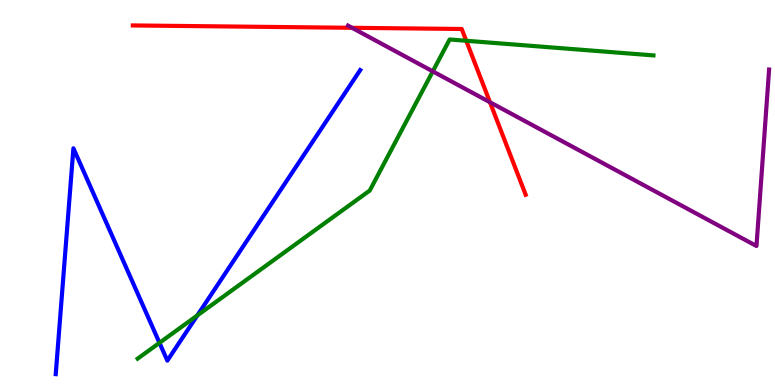[{'lines': ['blue', 'red'], 'intersections': []}, {'lines': ['green', 'red'], 'intersections': [{'x': 6.02, 'y': 8.94}]}, {'lines': ['purple', 'red'], 'intersections': [{'x': 4.54, 'y': 9.28}, {'x': 6.32, 'y': 7.34}]}, {'lines': ['blue', 'green'], 'intersections': [{'x': 2.06, 'y': 1.1}, {'x': 2.55, 'y': 1.81}]}, {'lines': ['blue', 'purple'], 'intersections': []}, {'lines': ['green', 'purple'], 'intersections': [{'x': 5.58, 'y': 8.15}]}]